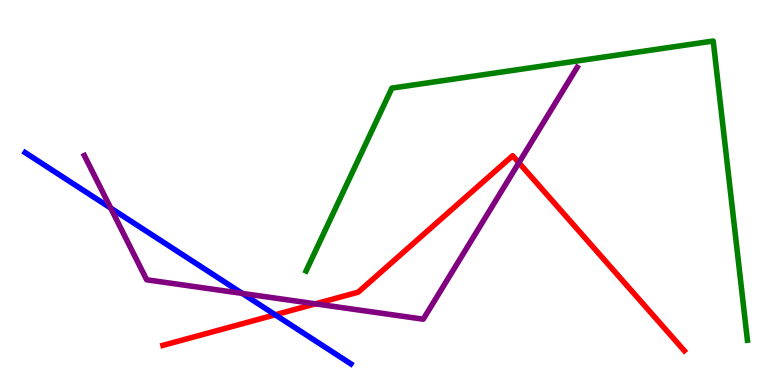[{'lines': ['blue', 'red'], 'intersections': [{'x': 3.55, 'y': 1.82}]}, {'lines': ['green', 'red'], 'intersections': []}, {'lines': ['purple', 'red'], 'intersections': [{'x': 4.07, 'y': 2.11}, {'x': 6.7, 'y': 5.77}]}, {'lines': ['blue', 'green'], 'intersections': []}, {'lines': ['blue', 'purple'], 'intersections': [{'x': 1.43, 'y': 4.6}, {'x': 3.13, 'y': 2.38}]}, {'lines': ['green', 'purple'], 'intersections': []}]